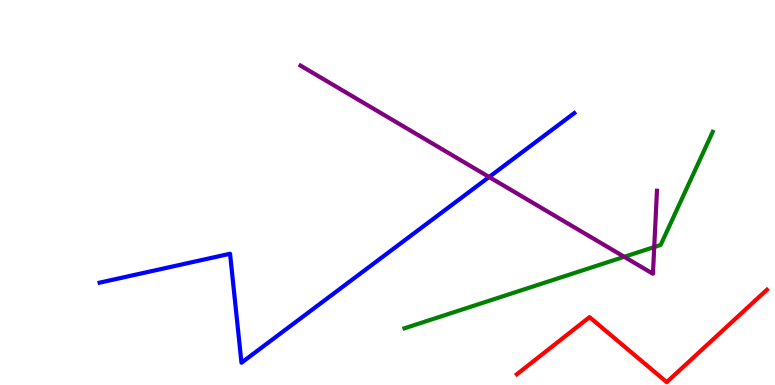[{'lines': ['blue', 'red'], 'intersections': []}, {'lines': ['green', 'red'], 'intersections': []}, {'lines': ['purple', 'red'], 'intersections': []}, {'lines': ['blue', 'green'], 'intersections': []}, {'lines': ['blue', 'purple'], 'intersections': [{'x': 6.31, 'y': 5.4}]}, {'lines': ['green', 'purple'], 'intersections': [{'x': 8.05, 'y': 3.33}, {'x': 8.44, 'y': 3.58}]}]